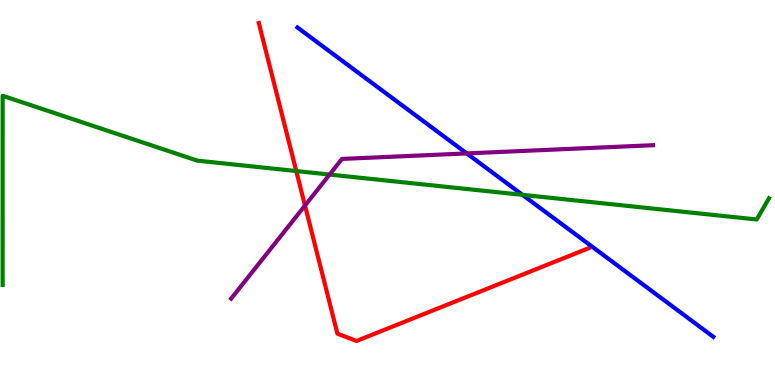[{'lines': ['blue', 'red'], 'intersections': []}, {'lines': ['green', 'red'], 'intersections': [{'x': 3.82, 'y': 5.56}]}, {'lines': ['purple', 'red'], 'intersections': [{'x': 3.94, 'y': 4.66}]}, {'lines': ['blue', 'green'], 'intersections': [{'x': 6.74, 'y': 4.94}]}, {'lines': ['blue', 'purple'], 'intersections': [{'x': 6.02, 'y': 6.01}]}, {'lines': ['green', 'purple'], 'intersections': [{'x': 4.25, 'y': 5.47}]}]